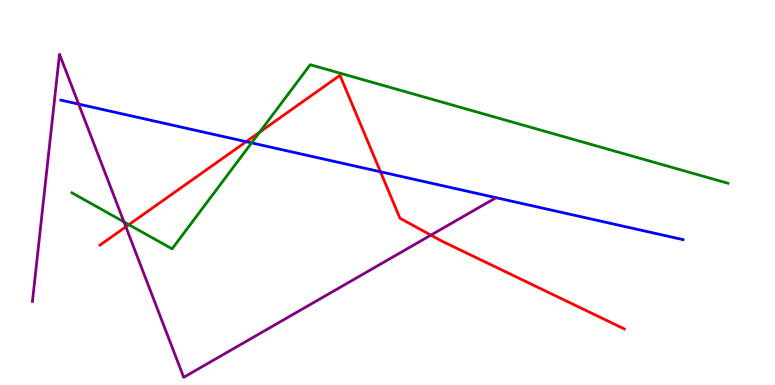[{'lines': ['blue', 'red'], 'intersections': [{'x': 3.18, 'y': 6.32}, {'x': 4.91, 'y': 5.54}]}, {'lines': ['green', 'red'], 'intersections': [{'x': 1.66, 'y': 4.16}, {'x': 3.35, 'y': 6.57}]}, {'lines': ['purple', 'red'], 'intersections': [{'x': 1.62, 'y': 4.11}, {'x': 5.56, 'y': 3.89}]}, {'lines': ['blue', 'green'], 'intersections': [{'x': 3.25, 'y': 6.29}]}, {'lines': ['blue', 'purple'], 'intersections': [{'x': 1.02, 'y': 7.3}]}, {'lines': ['green', 'purple'], 'intersections': [{'x': 1.6, 'y': 4.24}]}]